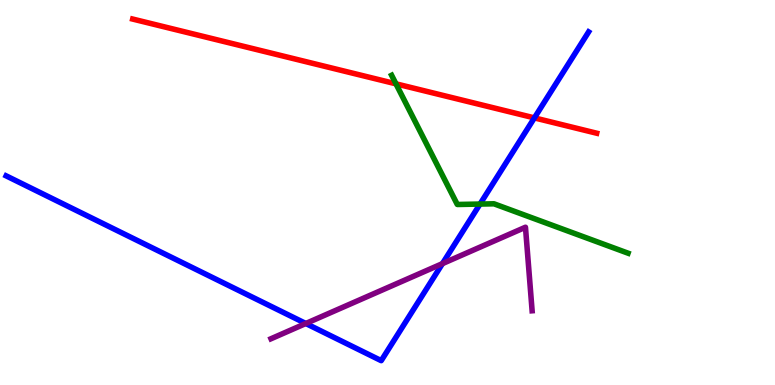[{'lines': ['blue', 'red'], 'intersections': [{'x': 6.9, 'y': 6.94}]}, {'lines': ['green', 'red'], 'intersections': [{'x': 5.11, 'y': 7.82}]}, {'lines': ['purple', 'red'], 'intersections': []}, {'lines': ['blue', 'green'], 'intersections': [{'x': 6.19, 'y': 4.7}]}, {'lines': ['blue', 'purple'], 'intersections': [{'x': 3.95, 'y': 1.6}, {'x': 5.71, 'y': 3.15}]}, {'lines': ['green', 'purple'], 'intersections': []}]